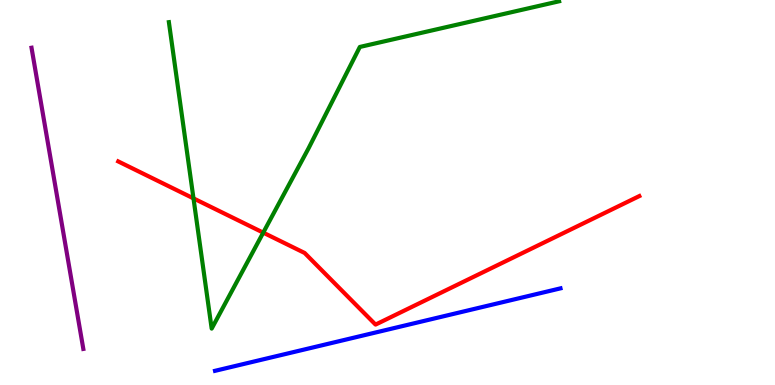[{'lines': ['blue', 'red'], 'intersections': []}, {'lines': ['green', 'red'], 'intersections': [{'x': 2.5, 'y': 4.85}, {'x': 3.4, 'y': 3.96}]}, {'lines': ['purple', 'red'], 'intersections': []}, {'lines': ['blue', 'green'], 'intersections': []}, {'lines': ['blue', 'purple'], 'intersections': []}, {'lines': ['green', 'purple'], 'intersections': []}]